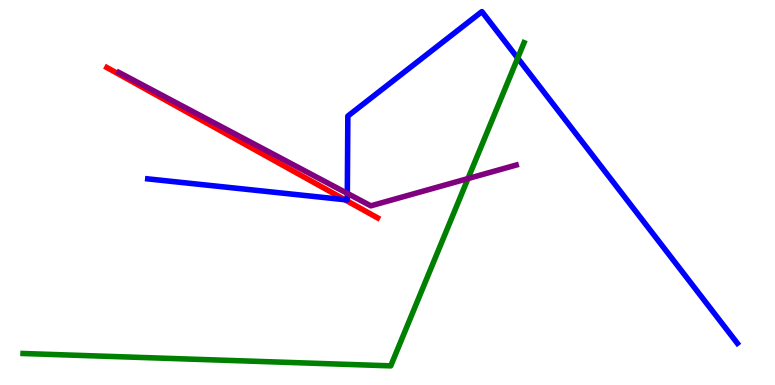[{'lines': ['blue', 'red'], 'intersections': [{'x': 4.45, 'y': 4.81}]}, {'lines': ['green', 'red'], 'intersections': []}, {'lines': ['purple', 'red'], 'intersections': []}, {'lines': ['blue', 'green'], 'intersections': [{'x': 6.68, 'y': 8.49}]}, {'lines': ['blue', 'purple'], 'intersections': [{'x': 4.48, 'y': 4.98}]}, {'lines': ['green', 'purple'], 'intersections': [{'x': 6.04, 'y': 5.36}]}]